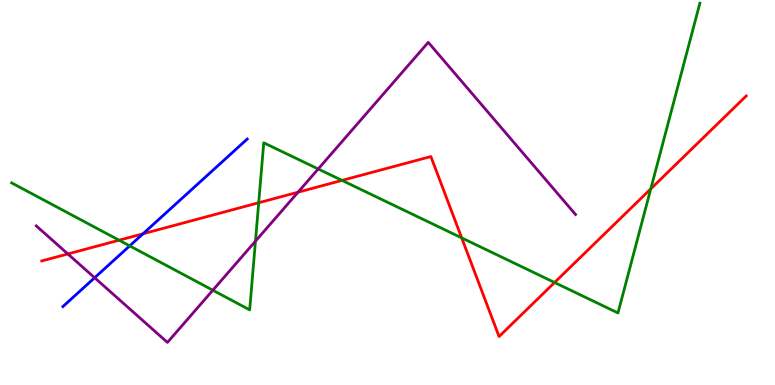[{'lines': ['blue', 'red'], 'intersections': [{'x': 1.85, 'y': 3.93}]}, {'lines': ['green', 'red'], 'intersections': [{'x': 1.54, 'y': 3.76}, {'x': 3.34, 'y': 4.73}, {'x': 4.41, 'y': 5.31}, {'x': 5.96, 'y': 3.82}, {'x': 7.16, 'y': 2.66}, {'x': 8.4, 'y': 5.09}]}, {'lines': ['purple', 'red'], 'intersections': [{'x': 0.876, 'y': 3.4}, {'x': 3.85, 'y': 5.01}]}, {'lines': ['blue', 'green'], 'intersections': [{'x': 1.67, 'y': 3.61}]}, {'lines': ['blue', 'purple'], 'intersections': [{'x': 1.22, 'y': 2.79}]}, {'lines': ['green', 'purple'], 'intersections': [{'x': 2.75, 'y': 2.46}, {'x': 3.3, 'y': 3.74}, {'x': 4.11, 'y': 5.61}]}]